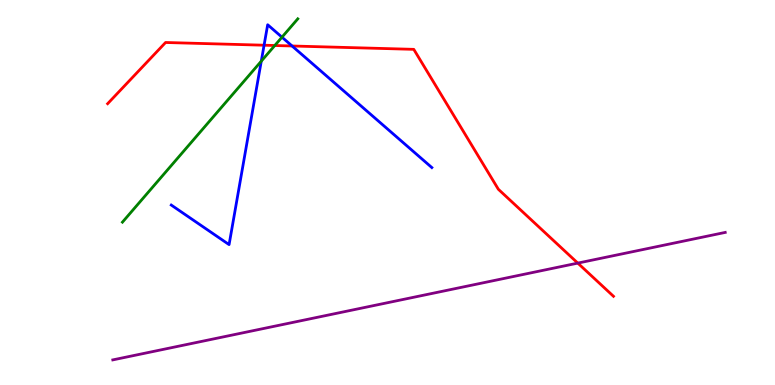[{'lines': ['blue', 'red'], 'intersections': [{'x': 3.41, 'y': 8.83}, {'x': 3.77, 'y': 8.81}]}, {'lines': ['green', 'red'], 'intersections': [{'x': 3.55, 'y': 8.82}]}, {'lines': ['purple', 'red'], 'intersections': [{'x': 7.46, 'y': 3.17}]}, {'lines': ['blue', 'green'], 'intersections': [{'x': 3.37, 'y': 8.41}, {'x': 3.64, 'y': 9.03}]}, {'lines': ['blue', 'purple'], 'intersections': []}, {'lines': ['green', 'purple'], 'intersections': []}]